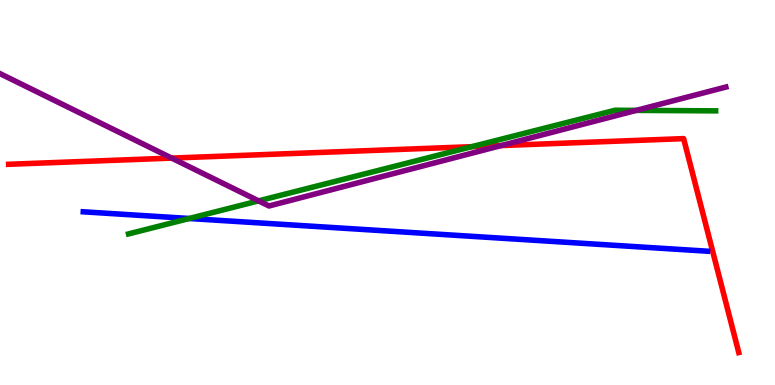[{'lines': ['blue', 'red'], 'intersections': []}, {'lines': ['green', 'red'], 'intersections': [{'x': 6.09, 'y': 6.19}]}, {'lines': ['purple', 'red'], 'intersections': [{'x': 2.22, 'y': 5.89}, {'x': 6.47, 'y': 6.22}]}, {'lines': ['blue', 'green'], 'intersections': [{'x': 2.44, 'y': 4.32}]}, {'lines': ['blue', 'purple'], 'intersections': []}, {'lines': ['green', 'purple'], 'intersections': [{'x': 3.34, 'y': 4.78}, {'x': 8.21, 'y': 7.13}]}]